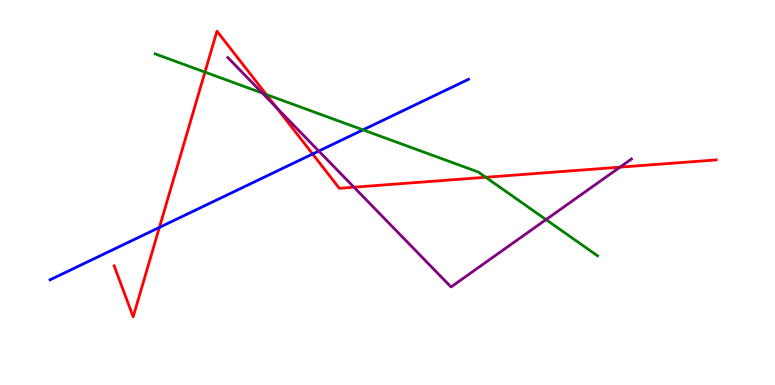[{'lines': ['blue', 'red'], 'intersections': [{'x': 2.06, 'y': 4.09}, {'x': 4.03, 'y': 6.0}]}, {'lines': ['green', 'red'], 'intersections': [{'x': 2.64, 'y': 8.13}, {'x': 3.44, 'y': 7.54}, {'x': 6.27, 'y': 5.4}]}, {'lines': ['purple', 'red'], 'intersections': [{'x': 3.57, 'y': 7.21}, {'x': 4.57, 'y': 5.14}, {'x': 8.0, 'y': 5.66}]}, {'lines': ['blue', 'green'], 'intersections': [{'x': 4.68, 'y': 6.63}]}, {'lines': ['blue', 'purple'], 'intersections': [{'x': 4.11, 'y': 6.08}]}, {'lines': ['green', 'purple'], 'intersections': [{'x': 3.39, 'y': 7.58}, {'x': 7.05, 'y': 4.3}]}]